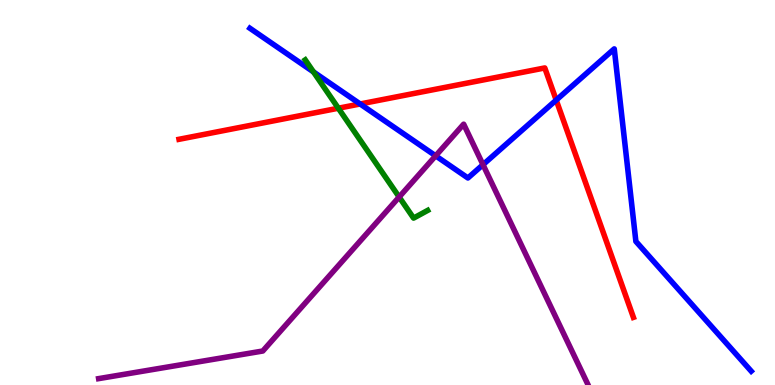[{'lines': ['blue', 'red'], 'intersections': [{'x': 4.65, 'y': 7.3}, {'x': 7.18, 'y': 7.4}]}, {'lines': ['green', 'red'], 'intersections': [{'x': 4.37, 'y': 7.19}]}, {'lines': ['purple', 'red'], 'intersections': []}, {'lines': ['blue', 'green'], 'intersections': [{'x': 4.04, 'y': 8.13}]}, {'lines': ['blue', 'purple'], 'intersections': [{'x': 5.62, 'y': 5.95}, {'x': 6.23, 'y': 5.72}]}, {'lines': ['green', 'purple'], 'intersections': [{'x': 5.15, 'y': 4.88}]}]